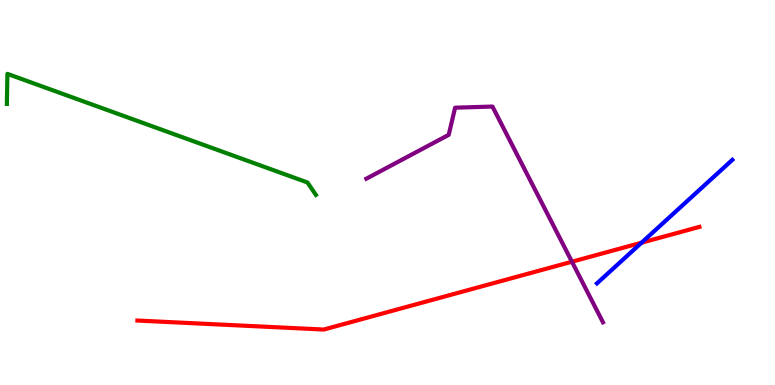[{'lines': ['blue', 'red'], 'intersections': [{'x': 8.28, 'y': 3.7}]}, {'lines': ['green', 'red'], 'intersections': []}, {'lines': ['purple', 'red'], 'intersections': [{'x': 7.38, 'y': 3.2}]}, {'lines': ['blue', 'green'], 'intersections': []}, {'lines': ['blue', 'purple'], 'intersections': []}, {'lines': ['green', 'purple'], 'intersections': []}]